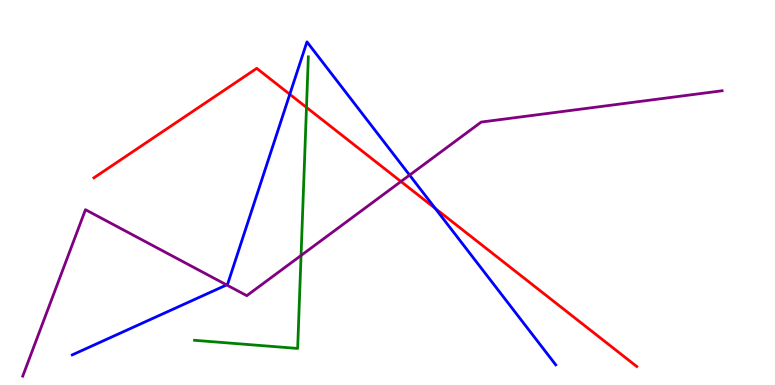[{'lines': ['blue', 'red'], 'intersections': [{'x': 3.74, 'y': 7.55}, {'x': 5.62, 'y': 4.59}]}, {'lines': ['green', 'red'], 'intersections': [{'x': 3.95, 'y': 7.21}]}, {'lines': ['purple', 'red'], 'intersections': [{'x': 5.17, 'y': 5.29}]}, {'lines': ['blue', 'green'], 'intersections': []}, {'lines': ['blue', 'purple'], 'intersections': [{'x': 2.92, 'y': 2.6}, {'x': 5.29, 'y': 5.45}]}, {'lines': ['green', 'purple'], 'intersections': [{'x': 3.88, 'y': 3.36}]}]